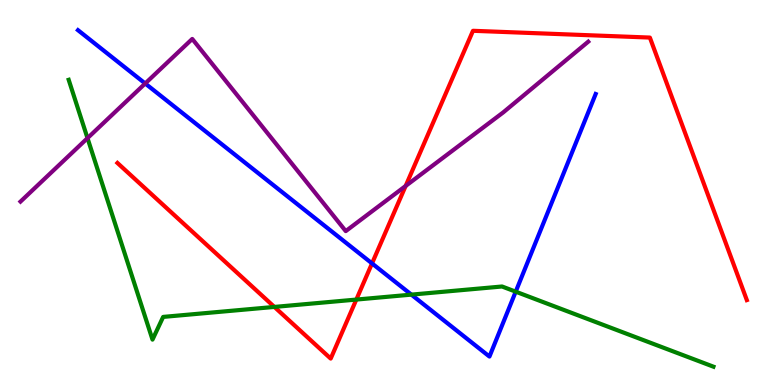[{'lines': ['blue', 'red'], 'intersections': [{'x': 4.8, 'y': 3.16}]}, {'lines': ['green', 'red'], 'intersections': [{'x': 3.54, 'y': 2.03}, {'x': 4.6, 'y': 2.22}]}, {'lines': ['purple', 'red'], 'intersections': [{'x': 5.23, 'y': 5.17}]}, {'lines': ['blue', 'green'], 'intersections': [{'x': 5.31, 'y': 2.35}, {'x': 6.65, 'y': 2.42}]}, {'lines': ['blue', 'purple'], 'intersections': [{'x': 1.87, 'y': 7.83}]}, {'lines': ['green', 'purple'], 'intersections': [{'x': 1.13, 'y': 6.41}]}]